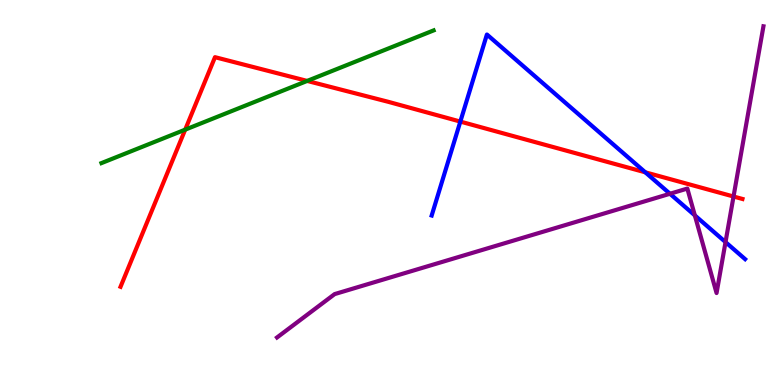[{'lines': ['blue', 'red'], 'intersections': [{'x': 5.94, 'y': 6.84}, {'x': 8.33, 'y': 5.52}]}, {'lines': ['green', 'red'], 'intersections': [{'x': 2.39, 'y': 6.63}, {'x': 3.96, 'y': 7.9}]}, {'lines': ['purple', 'red'], 'intersections': [{'x': 9.46, 'y': 4.9}]}, {'lines': ['blue', 'green'], 'intersections': []}, {'lines': ['blue', 'purple'], 'intersections': [{'x': 8.64, 'y': 4.97}, {'x': 8.97, 'y': 4.41}, {'x': 9.36, 'y': 3.71}]}, {'lines': ['green', 'purple'], 'intersections': []}]